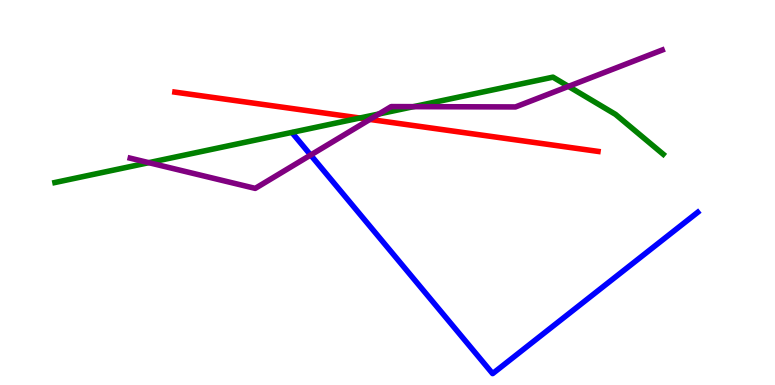[{'lines': ['blue', 'red'], 'intersections': []}, {'lines': ['green', 'red'], 'intersections': [{'x': 4.64, 'y': 6.93}]}, {'lines': ['purple', 'red'], 'intersections': [{'x': 4.77, 'y': 6.9}]}, {'lines': ['blue', 'green'], 'intersections': []}, {'lines': ['blue', 'purple'], 'intersections': [{'x': 4.01, 'y': 5.97}]}, {'lines': ['green', 'purple'], 'intersections': [{'x': 1.92, 'y': 5.77}, {'x': 4.89, 'y': 7.04}, {'x': 5.34, 'y': 7.23}, {'x': 7.34, 'y': 7.76}]}]